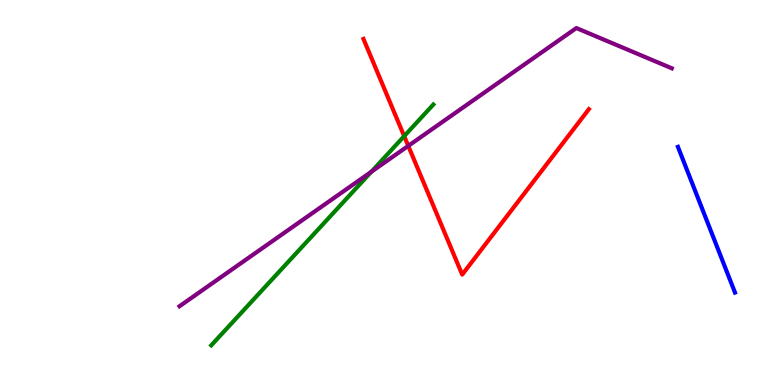[{'lines': ['blue', 'red'], 'intersections': []}, {'lines': ['green', 'red'], 'intersections': [{'x': 5.22, 'y': 6.46}]}, {'lines': ['purple', 'red'], 'intersections': [{'x': 5.27, 'y': 6.21}]}, {'lines': ['blue', 'green'], 'intersections': []}, {'lines': ['blue', 'purple'], 'intersections': []}, {'lines': ['green', 'purple'], 'intersections': [{'x': 4.79, 'y': 5.54}]}]